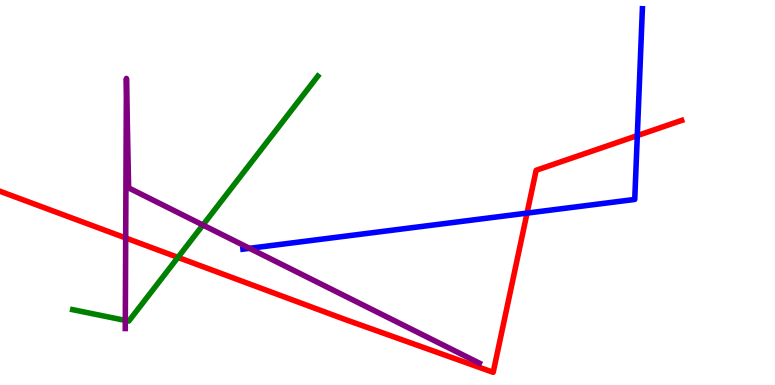[{'lines': ['blue', 'red'], 'intersections': [{'x': 6.8, 'y': 4.46}, {'x': 8.22, 'y': 6.48}]}, {'lines': ['green', 'red'], 'intersections': [{'x': 2.3, 'y': 3.31}]}, {'lines': ['purple', 'red'], 'intersections': [{'x': 1.62, 'y': 3.82}]}, {'lines': ['blue', 'green'], 'intersections': []}, {'lines': ['blue', 'purple'], 'intersections': [{'x': 3.22, 'y': 3.55}]}, {'lines': ['green', 'purple'], 'intersections': [{'x': 1.62, 'y': 1.68}, {'x': 2.62, 'y': 4.16}]}]